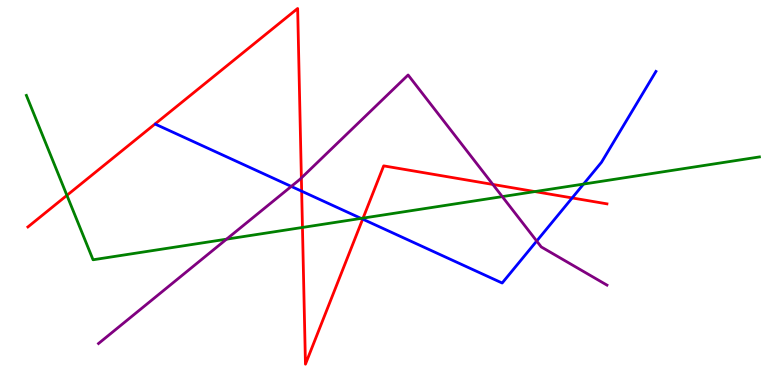[{'lines': ['blue', 'red'], 'intersections': [{'x': 3.89, 'y': 5.03}, {'x': 4.68, 'y': 4.31}, {'x': 7.38, 'y': 4.86}]}, {'lines': ['green', 'red'], 'intersections': [{'x': 0.863, 'y': 4.93}, {'x': 3.9, 'y': 4.09}, {'x': 4.68, 'y': 4.34}, {'x': 6.9, 'y': 5.02}]}, {'lines': ['purple', 'red'], 'intersections': [{'x': 3.89, 'y': 5.38}, {'x': 6.36, 'y': 5.21}]}, {'lines': ['blue', 'green'], 'intersections': [{'x': 4.66, 'y': 4.33}, {'x': 7.53, 'y': 5.22}]}, {'lines': ['blue', 'purple'], 'intersections': [{'x': 3.76, 'y': 5.16}, {'x': 6.93, 'y': 3.74}]}, {'lines': ['green', 'purple'], 'intersections': [{'x': 2.92, 'y': 3.79}, {'x': 6.48, 'y': 4.89}]}]